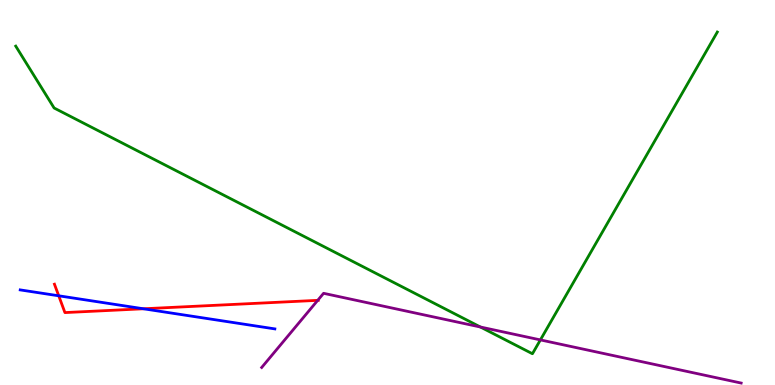[{'lines': ['blue', 'red'], 'intersections': [{'x': 0.758, 'y': 2.32}, {'x': 1.85, 'y': 1.98}]}, {'lines': ['green', 'red'], 'intersections': []}, {'lines': ['purple', 'red'], 'intersections': [{'x': 4.1, 'y': 2.2}]}, {'lines': ['blue', 'green'], 'intersections': []}, {'lines': ['blue', 'purple'], 'intersections': []}, {'lines': ['green', 'purple'], 'intersections': [{'x': 6.2, 'y': 1.51}, {'x': 6.97, 'y': 1.17}]}]